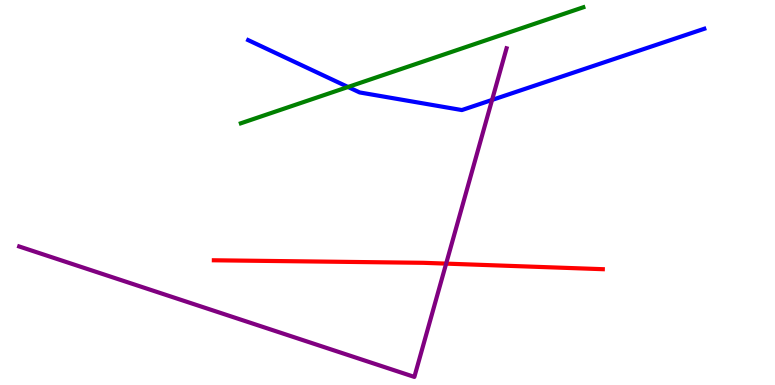[{'lines': ['blue', 'red'], 'intersections': []}, {'lines': ['green', 'red'], 'intersections': []}, {'lines': ['purple', 'red'], 'intersections': [{'x': 5.76, 'y': 3.15}]}, {'lines': ['blue', 'green'], 'intersections': [{'x': 4.49, 'y': 7.74}]}, {'lines': ['blue', 'purple'], 'intersections': [{'x': 6.35, 'y': 7.4}]}, {'lines': ['green', 'purple'], 'intersections': []}]